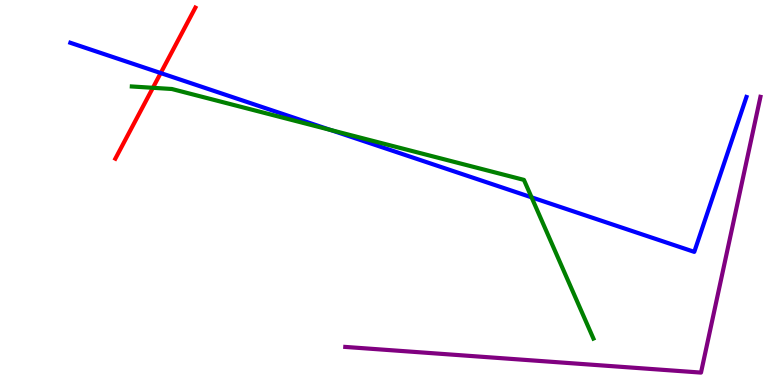[{'lines': ['blue', 'red'], 'intersections': [{'x': 2.07, 'y': 8.1}]}, {'lines': ['green', 'red'], 'intersections': [{'x': 1.97, 'y': 7.72}]}, {'lines': ['purple', 'red'], 'intersections': []}, {'lines': ['blue', 'green'], 'intersections': [{'x': 4.26, 'y': 6.62}, {'x': 6.86, 'y': 4.87}]}, {'lines': ['blue', 'purple'], 'intersections': []}, {'lines': ['green', 'purple'], 'intersections': []}]